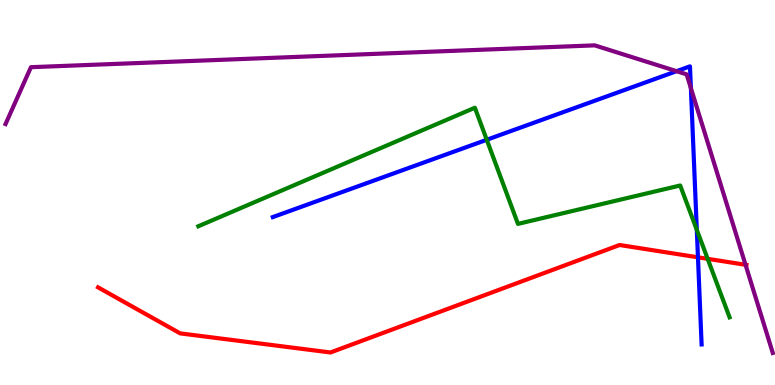[{'lines': ['blue', 'red'], 'intersections': [{'x': 9.01, 'y': 3.32}]}, {'lines': ['green', 'red'], 'intersections': [{'x': 9.13, 'y': 3.28}]}, {'lines': ['purple', 'red'], 'intersections': [{'x': 9.62, 'y': 3.12}]}, {'lines': ['blue', 'green'], 'intersections': [{'x': 6.28, 'y': 6.37}, {'x': 8.99, 'y': 4.03}]}, {'lines': ['blue', 'purple'], 'intersections': [{'x': 8.73, 'y': 8.15}, {'x': 8.91, 'y': 7.71}]}, {'lines': ['green', 'purple'], 'intersections': []}]